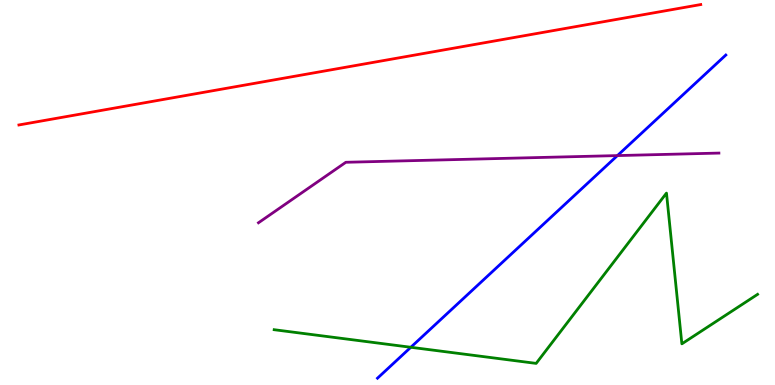[{'lines': ['blue', 'red'], 'intersections': []}, {'lines': ['green', 'red'], 'intersections': []}, {'lines': ['purple', 'red'], 'intersections': []}, {'lines': ['blue', 'green'], 'intersections': [{'x': 5.3, 'y': 0.98}]}, {'lines': ['blue', 'purple'], 'intersections': [{'x': 7.97, 'y': 5.96}]}, {'lines': ['green', 'purple'], 'intersections': []}]